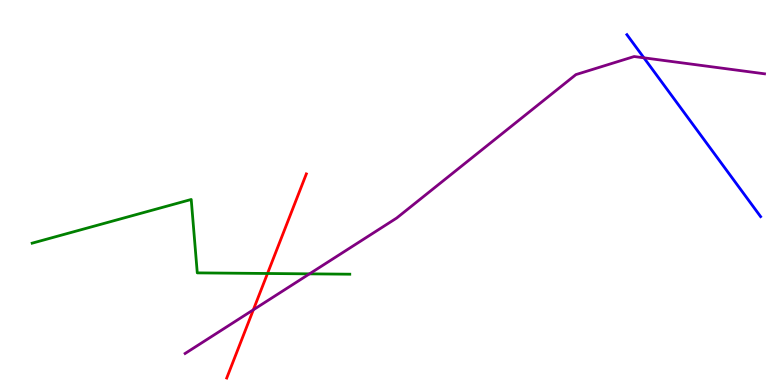[{'lines': ['blue', 'red'], 'intersections': []}, {'lines': ['green', 'red'], 'intersections': [{'x': 3.45, 'y': 2.9}]}, {'lines': ['purple', 'red'], 'intersections': [{'x': 3.27, 'y': 1.95}]}, {'lines': ['blue', 'green'], 'intersections': []}, {'lines': ['blue', 'purple'], 'intersections': [{'x': 8.31, 'y': 8.5}]}, {'lines': ['green', 'purple'], 'intersections': [{'x': 3.99, 'y': 2.89}]}]